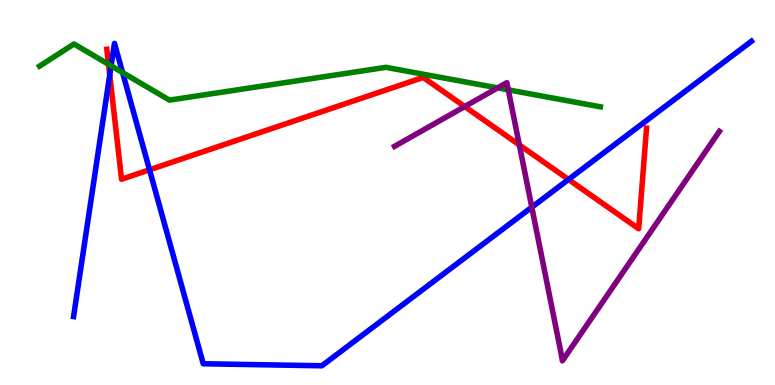[{'lines': ['blue', 'red'], 'intersections': [{'x': 1.42, 'y': 8.05}, {'x': 1.93, 'y': 5.59}, {'x': 7.34, 'y': 5.34}]}, {'lines': ['green', 'red'], 'intersections': [{'x': 1.4, 'y': 8.33}]}, {'lines': ['purple', 'red'], 'intersections': [{'x': 6.0, 'y': 7.23}, {'x': 6.7, 'y': 6.24}]}, {'lines': ['blue', 'green'], 'intersections': [{'x': 1.43, 'y': 8.29}, {'x': 1.58, 'y': 8.12}]}, {'lines': ['blue', 'purple'], 'intersections': [{'x': 6.86, 'y': 4.62}]}, {'lines': ['green', 'purple'], 'intersections': [{'x': 6.42, 'y': 7.72}, {'x': 6.56, 'y': 7.67}]}]